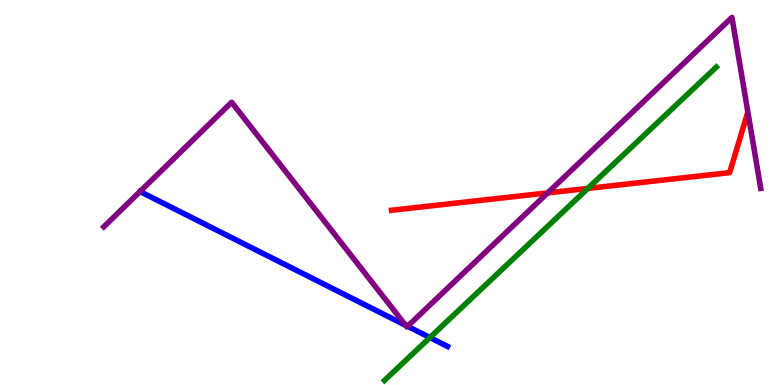[{'lines': ['blue', 'red'], 'intersections': []}, {'lines': ['green', 'red'], 'intersections': [{'x': 7.58, 'y': 5.11}]}, {'lines': ['purple', 'red'], 'intersections': [{'x': 7.07, 'y': 4.99}]}, {'lines': ['blue', 'green'], 'intersections': [{'x': 5.55, 'y': 1.23}]}, {'lines': ['blue', 'purple'], 'intersections': [{'x': 5.23, 'y': 1.55}, {'x': 5.26, 'y': 1.52}]}, {'lines': ['green', 'purple'], 'intersections': []}]